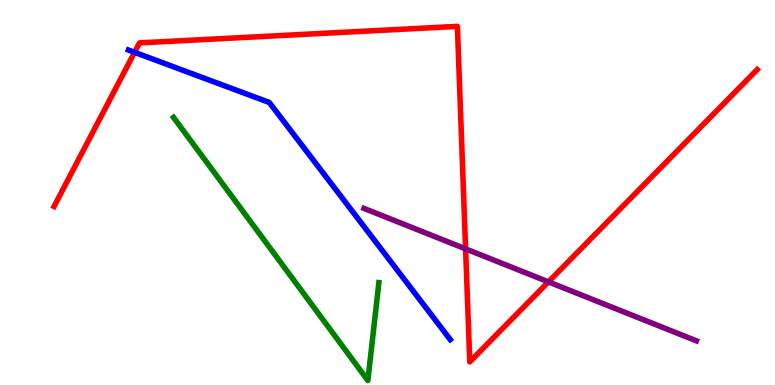[{'lines': ['blue', 'red'], 'intersections': [{'x': 1.74, 'y': 8.64}]}, {'lines': ['green', 'red'], 'intersections': []}, {'lines': ['purple', 'red'], 'intersections': [{'x': 6.01, 'y': 3.54}, {'x': 7.08, 'y': 2.68}]}, {'lines': ['blue', 'green'], 'intersections': []}, {'lines': ['blue', 'purple'], 'intersections': []}, {'lines': ['green', 'purple'], 'intersections': []}]